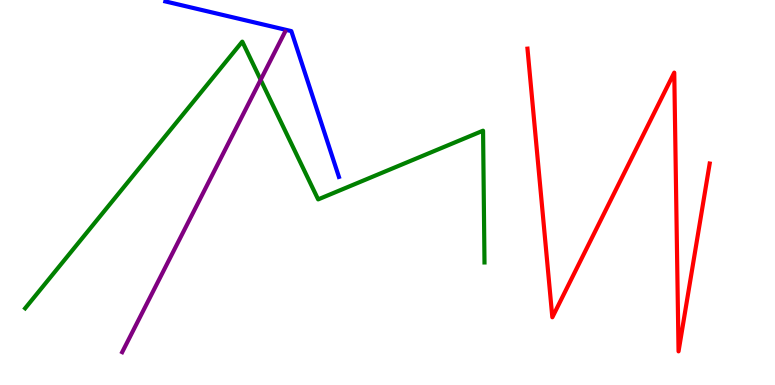[{'lines': ['blue', 'red'], 'intersections': []}, {'lines': ['green', 'red'], 'intersections': []}, {'lines': ['purple', 'red'], 'intersections': []}, {'lines': ['blue', 'green'], 'intersections': []}, {'lines': ['blue', 'purple'], 'intersections': []}, {'lines': ['green', 'purple'], 'intersections': [{'x': 3.36, 'y': 7.93}]}]